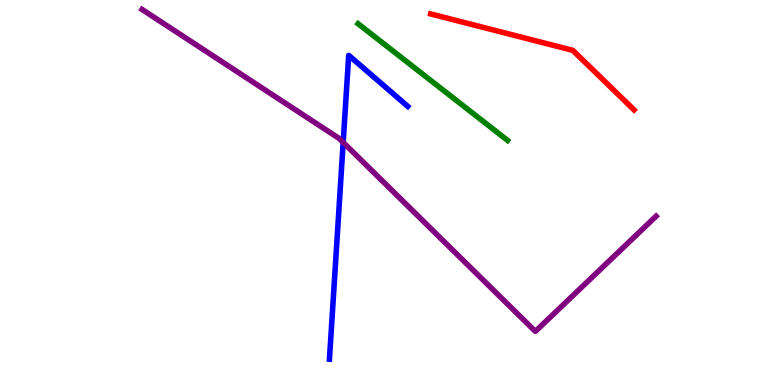[{'lines': ['blue', 'red'], 'intersections': []}, {'lines': ['green', 'red'], 'intersections': []}, {'lines': ['purple', 'red'], 'intersections': []}, {'lines': ['blue', 'green'], 'intersections': []}, {'lines': ['blue', 'purple'], 'intersections': [{'x': 4.43, 'y': 6.3}]}, {'lines': ['green', 'purple'], 'intersections': []}]